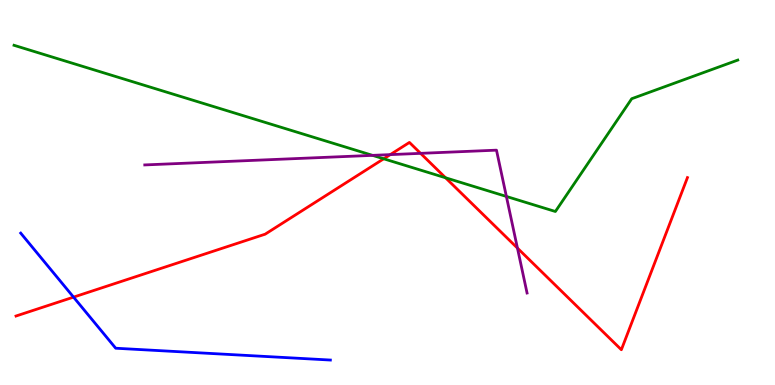[{'lines': ['blue', 'red'], 'intersections': [{'x': 0.949, 'y': 2.28}]}, {'lines': ['green', 'red'], 'intersections': [{'x': 4.95, 'y': 5.88}, {'x': 5.75, 'y': 5.38}]}, {'lines': ['purple', 'red'], 'intersections': [{'x': 5.04, 'y': 5.98}, {'x': 5.43, 'y': 6.02}, {'x': 6.68, 'y': 3.56}]}, {'lines': ['blue', 'green'], 'intersections': []}, {'lines': ['blue', 'purple'], 'intersections': []}, {'lines': ['green', 'purple'], 'intersections': [{'x': 4.81, 'y': 5.96}, {'x': 6.53, 'y': 4.9}]}]